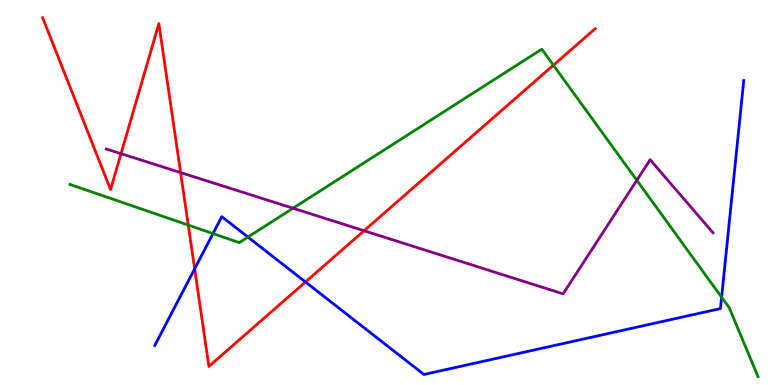[{'lines': ['blue', 'red'], 'intersections': [{'x': 2.51, 'y': 3.02}, {'x': 3.94, 'y': 2.68}]}, {'lines': ['green', 'red'], 'intersections': [{'x': 2.43, 'y': 4.15}, {'x': 7.14, 'y': 8.31}]}, {'lines': ['purple', 'red'], 'intersections': [{'x': 1.56, 'y': 6.01}, {'x': 2.33, 'y': 5.52}, {'x': 4.7, 'y': 4.01}]}, {'lines': ['blue', 'green'], 'intersections': [{'x': 2.75, 'y': 3.93}, {'x': 3.2, 'y': 3.84}, {'x': 9.31, 'y': 2.28}]}, {'lines': ['blue', 'purple'], 'intersections': []}, {'lines': ['green', 'purple'], 'intersections': [{'x': 3.78, 'y': 4.59}, {'x': 8.22, 'y': 5.32}]}]